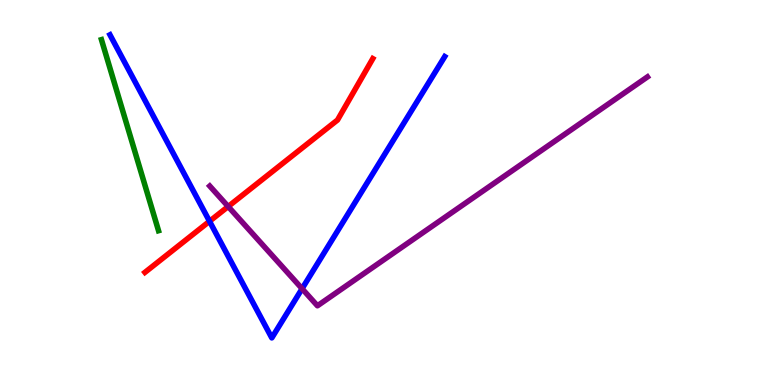[{'lines': ['blue', 'red'], 'intersections': [{'x': 2.7, 'y': 4.25}]}, {'lines': ['green', 'red'], 'intersections': []}, {'lines': ['purple', 'red'], 'intersections': [{'x': 2.94, 'y': 4.64}]}, {'lines': ['blue', 'green'], 'intersections': []}, {'lines': ['blue', 'purple'], 'intersections': [{'x': 3.9, 'y': 2.5}]}, {'lines': ['green', 'purple'], 'intersections': []}]